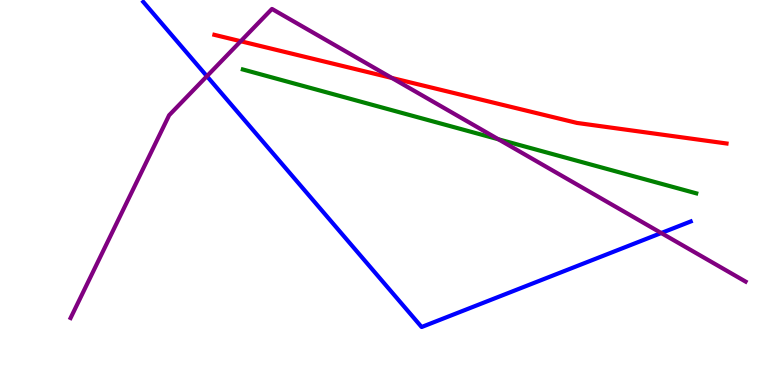[{'lines': ['blue', 'red'], 'intersections': []}, {'lines': ['green', 'red'], 'intersections': []}, {'lines': ['purple', 'red'], 'intersections': [{'x': 3.11, 'y': 8.93}, {'x': 5.06, 'y': 7.98}]}, {'lines': ['blue', 'green'], 'intersections': []}, {'lines': ['blue', 'purple'], 'intersections': [{'x': 2.67, 'y': 8.02}, {'x': 8.53, 'y': 3.95}]}, {'lines': ['green', 'purple'], 'intersections': [{'x': 6.43, 'y': 6.38}]}]